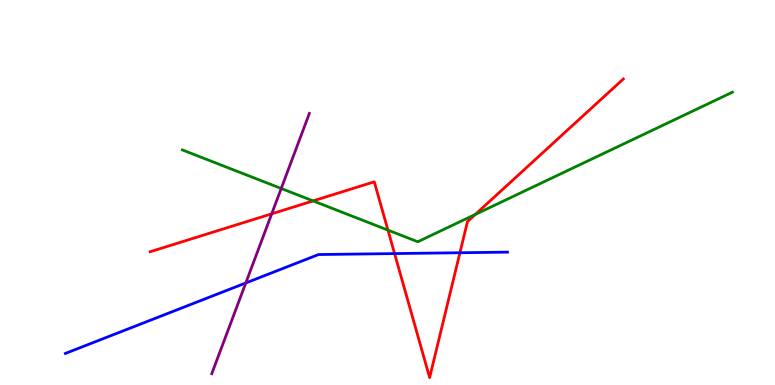[{'lines': ['blue', 'red'], 'intersections': [{'x': 5.09, 'y': 3.41}, {'x': 5.93, 'y': 3.44}]}, {'lines': ['green', 'red'], 'intersections': [{'x': 4.04, 'y': 4.78}, {'x': 5.01, 'y': 4.02}, {'x': 6.13, 'y': 4.43}]}, {'lines': ['purple', 'red'], 'intersections': [{'x': 3.51, 'y': 4.45}]}, {'lines': ['blue', 'green'], 'intersections': []}, {'lines': ['blue', 'purple'], 'intersections': [{'x': 3.17, 'y': 2.65}]}, {'lines': ['green', 'purple'], 'intersections': [{'x': 3.63, 'y': 5.1}]}]